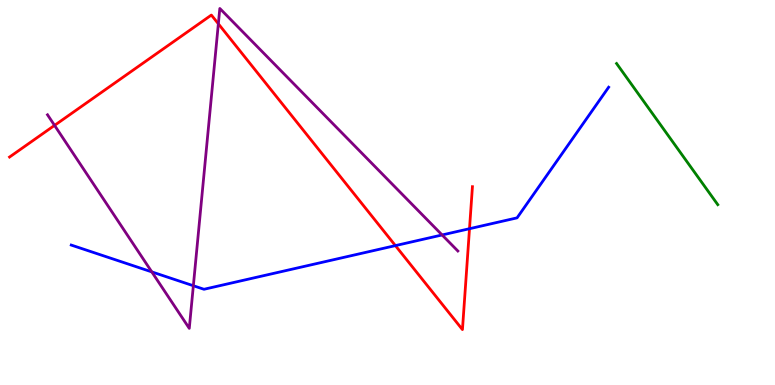[{'lines': ['blue', 'red'], 'intersections': [{'x': 5.1, 'y': 3.62}, {'x': 6.06, 'y': 4.06}]}, {'lines': ['green', 'red'], 'intersections': []}, {'lines': ['purple', 'red'], 'intersections': [{'x': 0.704, 'y': 6.74}, {'x': 2.82, 'y': 9.38}]}, {'lines': ['blue', 'green'], 'intersections': []}, {'lines': ['blue', 'purple'], 'intersections': [{'x': 1.96, 'y': 2.94}, {'x': 2.49, 'y': 2.58}, {'x': 5.7, 'y': 3.9}]}, {'lines': ['green', 'purple'], 'intersections': []}]